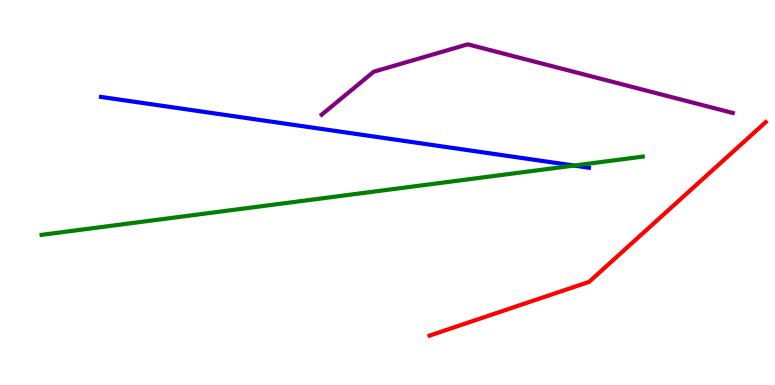[{'lines': ['blue', 'red'], 'intersections': []}, {'lines': ['green', 'red'], 'intersections': []}, {'lines': ['purple', 'red'], 'intersections': []}, {'lines': ['blue', 'green'], 'intersections': [{'x': 7.41, 'y': 5.7}]}, {'lines': ['blue', 'purple'], 'intersections': []}, {'lines': ['green', 'purple'], 'intersections': []}]